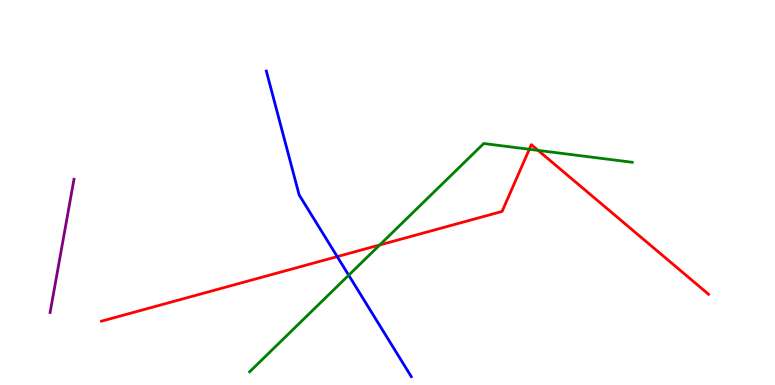[{'lines': ['blue', 'red'], 'intersections': [{'x': 4.35, 'y': 3.33}]}, {'lines': ['green', 'red'], 'intersections': [{'x': 4.9, 'y': 3.64}, {'x': 6.83, 'y': 6.12}, {'x': 6.94, 'y': 6.09}]}, {'lines': ['purple', 'red'], 'intersections': []}, {'lines': ['blue', 'green'], 'intersections': [{'x': 4.5, 'y': 2.85}]}, {'lines': ['blue', 'purple'], 'intersections': []}, {'lines': ['green', 'purple'], 'intersections': []}]